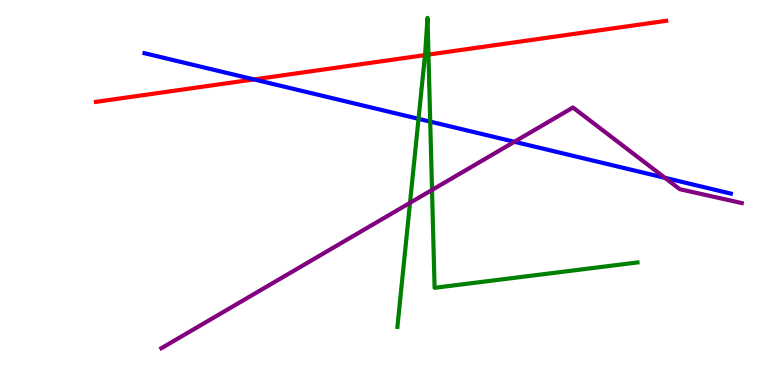[{'lines': ['blue', 'red'], 'intersections': [{'x': 3.28, 'y': 7.94}]}, {'lines': ['green', 'red'], 'intersections': [{'x': 5.48, 'y': 8.57}, {'x': 5.53, 'y': 8.58}]}, {'lines': ['purple', 'red'], 'intersections': []}, {'lines': ['blue', 'green'], 'intersections': [{'x': 5.4, 'y': 6.91}, {'x': 5.55, 'y': 6.84}]}, {'lines': ['blue', 'purple'], 'intersections': [{'x': 6.64, 'y': 6.32}, {'x': 8.58, 'y': 5.38}]}, {'lines': ['green', 'purple'], 'intersections': [{'x': 5.29, 'y': 4.73}, {'x': 5.57, 'y': 5.07}]}]